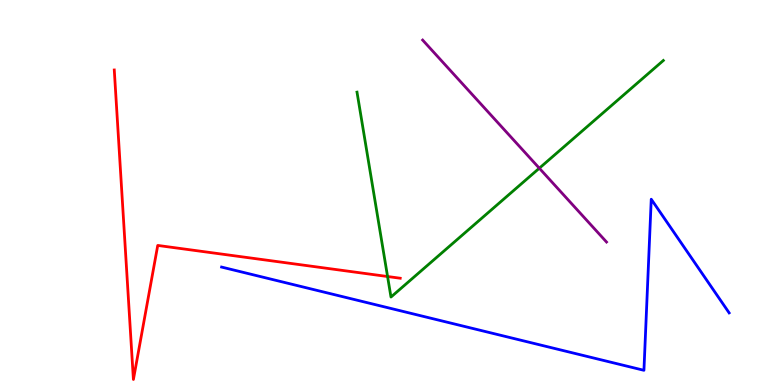[{'lines': ['blue', 'red'], 'intersections': []}, {'lines': ['green', 'red'], 'intersections': [{'x': 5.0, 'y': 2.82}]}, {'lines': ['purple', 'red'], 'intersections': []}, {'lines': ['blue', 'green'], 'intersections': []}, {'lines': ['blue', 'purple'], 'intersections': []}, {'lines': ['green', 'purple'], 'intersections': [{'x': 6.96, 'y': 5.63}]}]